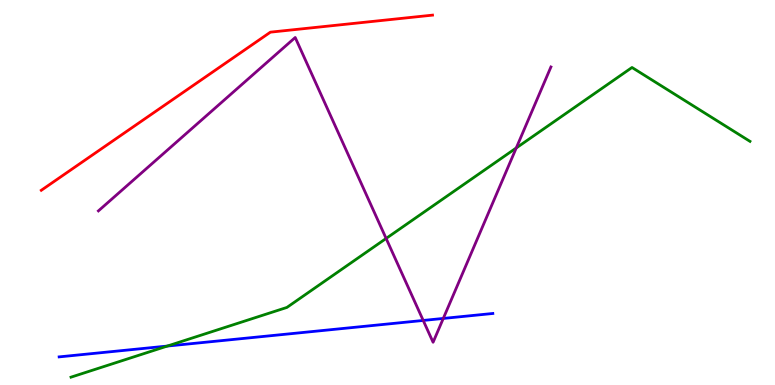[{'lines': ['blue', 'red'], 'intersections': []}, {'lines': ['green', 'red'], 'intersections': []}, {'lines': ['purple', 'red'], 'intersections': []}, {'lines': ['blue', 'green'], 'intersections': [{'x': 2.16, 'y': 1.01}]}, {'lines': ['blue', 'purple'], 'intersections': [{'x': 5.46, 'y': 1.68}, {'x': 5.72, 'y': 1.73}]}, {'lines': ['green', 'purple'], 'intersections': [{'x': 4.98, 'y': 3.81}, {'x': 6.66, 'y': 6.16}]}]